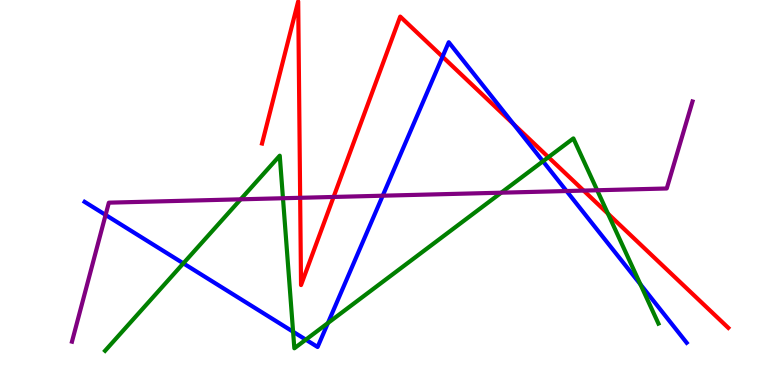[{'lines': ['blue', 'red'], 'intersections': [{'x': 5.71, 'y': 8.53}, {'x': 6.63, 'y': 6.78}]}, {'lines': ['green', 'red'], 'intersections': [{'x': 7.08, 'y': 5.92}, {'x': 7.84, 'y': 4.45}]}, {'lines': ['purple', 'red'], 'intersections': [{'x': 3.87, 'y': 4.86}, {'x': 4.3, 'y': 4.88}, {'x': 7.53, 'y': 5.05}]}, {'lines': ['blue', 'green'], 'intersections': [{'x': 2.37, 'y': 3.16}, {'x': 3.78, 'y': 1.38}, {'x': 3.95, 'y': 1.18}, {'x': 4.23, 'y': 1.61}, {'x': 7.01, 'y': 5.81}, {'x': 8.26, 'y': 2.62}]}, {'lines': ['blue', 'purple'], 'intersections': [{'x': 1.36, 'y': 4.42}, {'x': 4.94, 'y': 4.92}, {'x': 7.31, 'y': 5.04}]}, {'lines': ['green', 'purple'], 'intersections': [{'x': 3.11, 'y': 4.82}, {'x': 3.65, 'y': 4.85}, {'x': 6.47, 'y': 4.99}, {'x': 7.71, 'y': 5.06}]}]